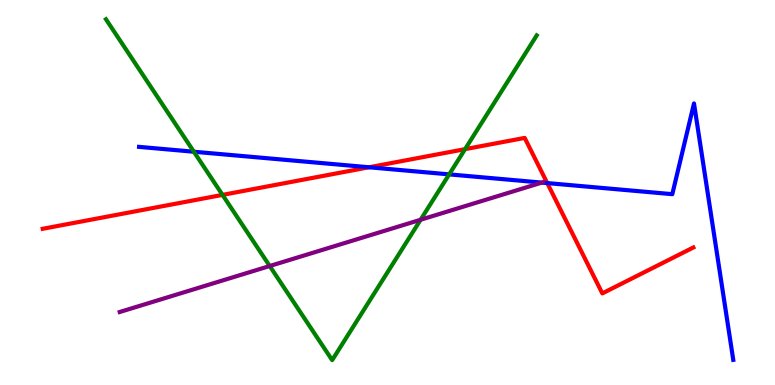[{'lines': ['blue', 'red'], 'intersections': [{'x': 4.76, 'y': 5.66}, {'x': 7.06, 'y': 5.24}]}, {'lines': ['green', 'red'], 'intersections': [{'x': 2.87, 'y': 4.94}, {'x': 6.0, 'y': 6.13}]}, {'lines': ['purple', 'red'], 'intersections': []}, {'lines': ['blue', 'green'], 'intersections': [{'x': 2.5, 'y': 6.06}, {'x': 5.8, 'y': 5.47}]}, {'lines': ['blue', 'purple'], 'intersections': [{'x': 6.99, 'y': 5.26}]}, {'lines': ['green', 'purple'], 'intersections': [{'x': 3.48, 'y': 3.09}, {'x': 5.43, 'y': 4.29}]}]